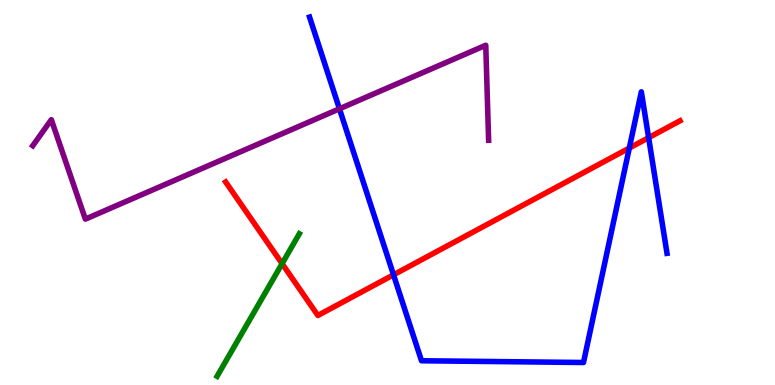[{'lines': ['blue', 'red'], 'intersections': [{'x': 5.08, 'y': 2.86}, {'x': 8.12, 'y': 6.15}, {'x': 8.37, 'y': 6.42}]}, {'lines': ['green', 'red'], 'intersections': [{'x': 3.64, 'y': 3.15}]}, {'lines': ['purple', 'red'], 'intersections': []}, {'lines': ['blue', 'green'], 'intersections': []}, {'lines': ['blue', 'purple'], 'intersections': [{'x': 4.38, 'y': 7.17}]}, {'lines': ['green', 'purple'], 'intersections': []}]